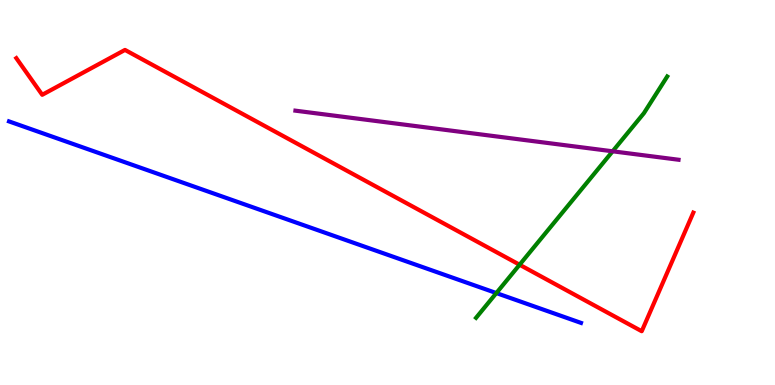[{'lines': ['blue', 'red'], 'intersections': []}, {'lines': ['green', 'red'], 'intersections': [{'x': 6.7, 'y': 3.12}]}, {'lines': ['purple', 'red'], 'intersections': []}, {'lines': ['blue', 'green'], 'intersections': [{'x': 6.4, 'y': 2.39}]}, {'lines': ['blue', 'purple'], 'intersections': []}, {'lines': ['green', 'purple'], 'intersections': [{'x': 7.9, 'y': 6.07}]}]